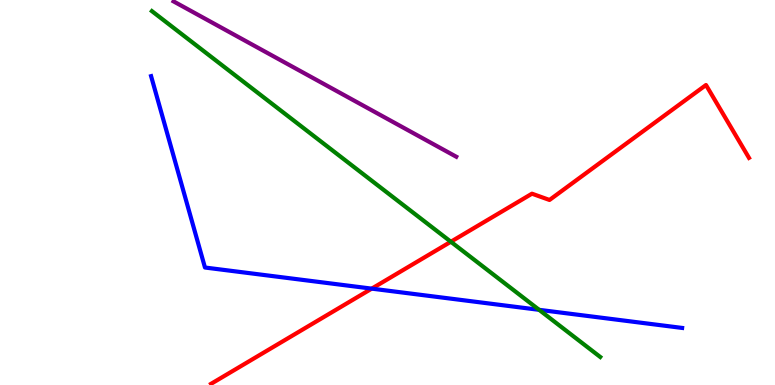[{'lines': ['blue', 'red'], 'intersections': [{'x': 4.8, 'y': 2.5}]}, {'lines': ['green', 'red'], 'intersections': [{'x': 5.82, 'y': 3.72}]}, {'lines': ['purple', 'red'], 'intersections': []}, {'lines': ['blue', 'green'], 'intersections': [{'x': 6.96, 'y': 1.95}]}, {'lines': ['blue', 'purple'], 'intersections': []}, {'lines': ['green', 'purple'], 'intersections': []}]